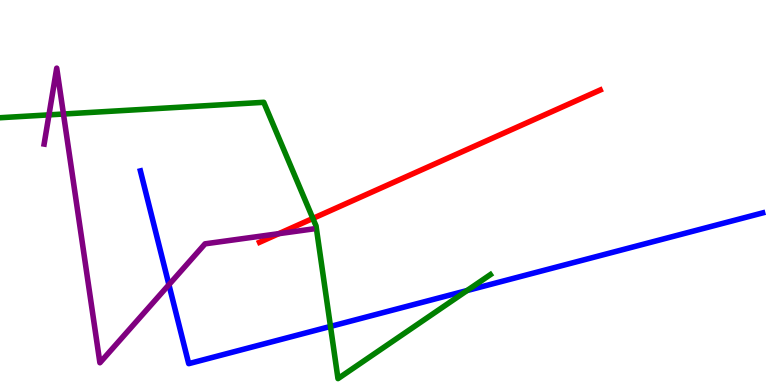[{'lines': ['blue', 'red'], 'intersections': []}, {'lines': ['green', 'red'], 'intersections': [{'x': 4.04, 'y': 4.33}]}, {'lines': ['purple', 'red'], 'intersections': [{'x': 3.6, 'y': 3.93}]}, {'lines': ['blue', 'green'], 'intersections': [{'x': 4.26, 'y': 1.52}, {'x': 6.03, 'y': 2.45}]}, {'lines': ['blue', 'purple'], 'intersections': [{'x': 2.18, 'y': 2.61}]}, {'lines': ['green', 'purple'], 'intersections': [{'x': 0.632, 'y': 7.02}, {'x': 0.819, 'y': 7.04}]}]